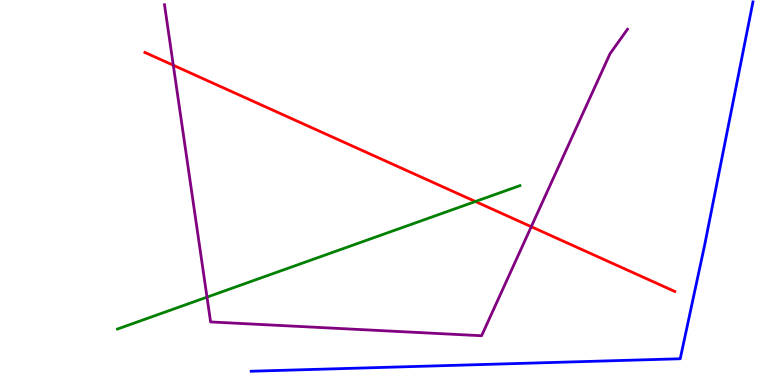[{'lines': ['blue', 'red'], 'intersections': []}, {'lines': ['green', 'red'], 'intersections': [{'x': 6.13, 'y': 4.77}]}, {'lines': ['purple', 'red'], 'intersections': [{'x': 2.24, 'y': 8.31}, {'x': 6.85, 'y': 4.11}]}, {'lines': ['blue', 'green'], 'intersections': []}, {'lines': ['blue', 'purple'], 'intersections': []}, {'lines': ['green', 'purple'], 'intersections': [{'x': 2.67, 'y': 2.28}]}]